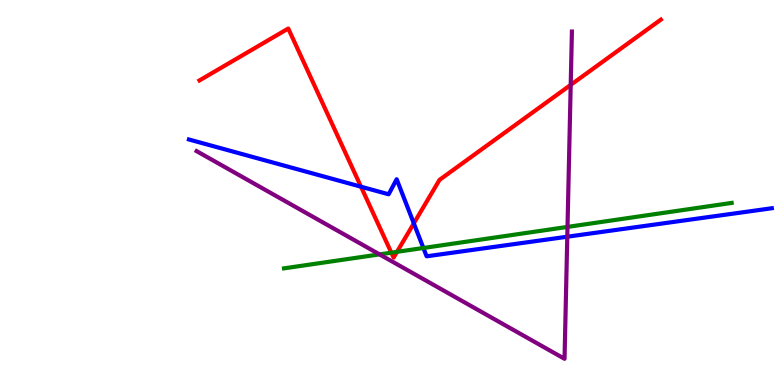[{'lines': ['blue', 'red'], 'intersections': [{'x': 4.66, 'y': 5.15}, {'x': 5.34, 'y': 4.2}]}, {'lines': ['green', 'red'], 'intersections': [{'x': 5.05, 'y': 3.44}, {'x': 5.12, 'y': 3.46}]}, {'lines': ['purple', 'red'], 'intersections': [{'x': 7.36, 'y': 7.8}]}, {'lines': ['blue', 'green'], 'intersections': [{'x': 5.46, 'y': 3.56}]}, {'lines': ['blue', 'purple'], 'intersections': [{'x': 7.32, 'y': 3.85}]}, {'lines': ['green', 'purple'], 'intersections': [{'x': 4.9, 'y': 3.39}, {'x': 7.32, 'y': 4.11}]}]